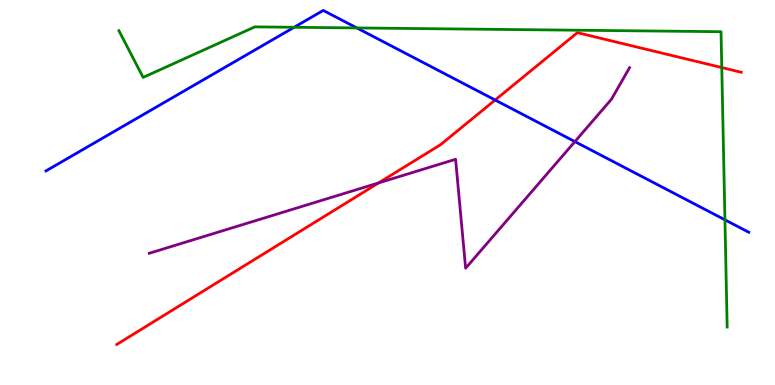[{'lines': ['blue', 'red'], 'intersections': [{'x': 6.39, 'y': 7.4}]}, {'lines': ['green', 'red'], 'intersections': [{'x': 9.31, 'y': 8.25}]}, {'lines': ['purple', 'red'], 'intersections': [{'x': 4.89, 'y': 5.25}]}, {'lines': ['blue', 'green'], 'intersections': [{'x': 3.8, 'y': 9.29}, {'x': 4.6, 'y': 9.27}, {'x': 9.35, 'y': 4.29}]}, {'lines': ['blue', 'purple'], 'intersections': [{'x': 7.42, 'y': 6.32}]}, {'lines': ['green', 'purple'], 'intersections': []}]